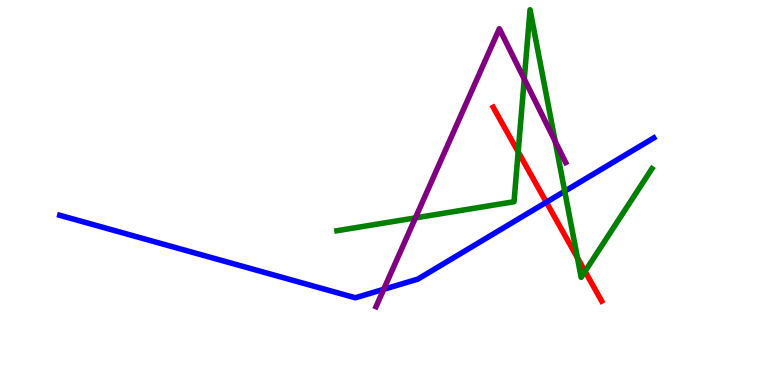[{'lines': ['blue', 'red'], 'intersections': [{'x': 7.05, 'y': 4.75}]}, {'lines': ['green', 'red'], 'intersections': [{'x': 6.69, 'y': 6.05}, {'x': 7.45, 'y': 3.31}, {'x': 7.55, 'y': 2.95}]}, {'lines': ['purple', 'red'], 'intersections': []}, {'lines': ['blue', 'green'], 'intersections': [{'x': 7.29, 'y': 5.03}]}, {'lines': ['blue', 'purple'], 'intersections': [{'x': 4.95, 'y': 2.49}]}, {'lines': ['green', 'purple'], 'intersections': [{'x': 5.36, 'y': 4.34}, {'x': 6.76, 'y': 7.95}, {'x': 7.16, 'y': 6.33}]}]